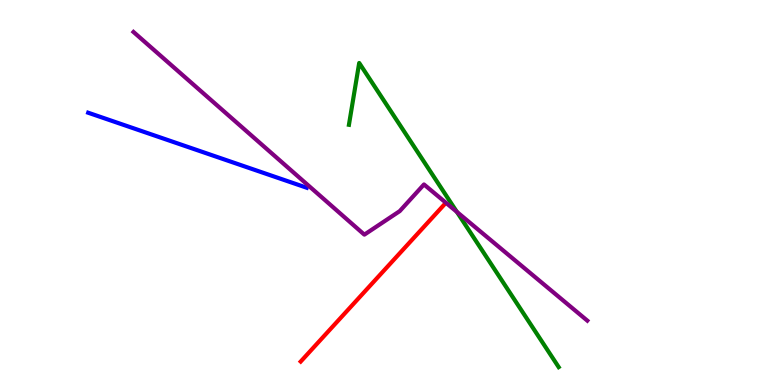[{'lines': ['blue', 'red'], 'intersections': []}, {'lines': ['green', 'red'], 'intersections': []}, {'lines': ['purple', 'red'], 'intersections': []}, {'lines': ['blue', 'green'], 'intersections': []}, {'lines': ['blue', 'purple'], 'intersections': []}, {'lines': ['green', 'purple'], 'intersections': [{'x': 5.9, 'y': 4.5}]}]